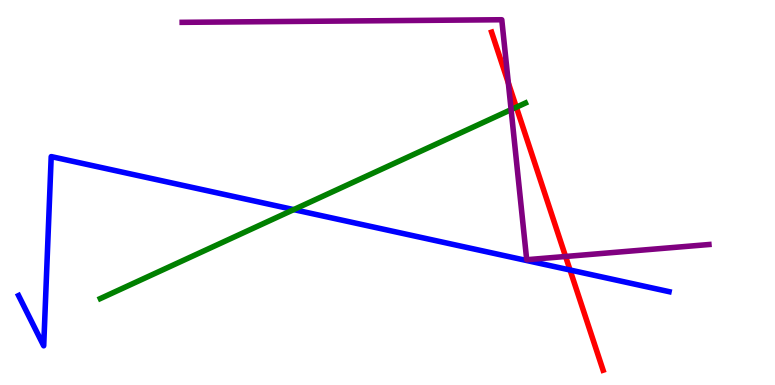[{'lines': ['blue', 'red'], 'intersections': [{'x': 7.36, 'y': 2.99}]}, {'lines': ['green', 'red'], 'intersections': [{'x': 6.66, 'y': 7.22}]}, {'lines': ['purple', 'red'], 'intersections': [{'x': 6.56, 'y': 7.85}, {'x': 7.3, 'y': 3.34}]}, {'lines': ['blue', 'green'], 'intersections': [{'x': 3.79, 'y': 4.56}]}, {'lines': ['blue', 'purple'], 'intersections': []}, {'lines': ['green', 'purple'], 'intersections': [{'x': 6.59, 'y': 7.15}]}]